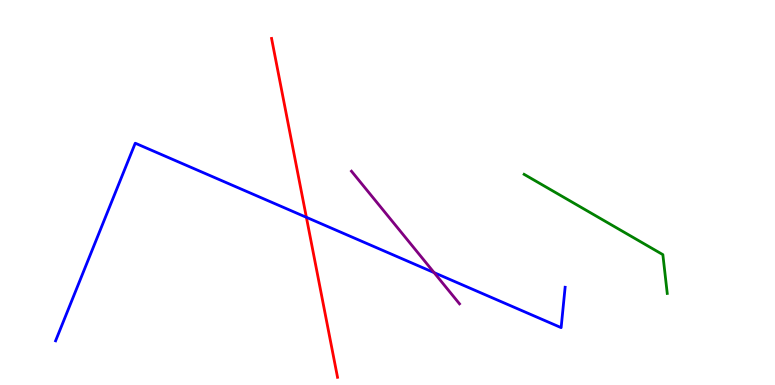[{'lines': ['blue', 'red'], 'intersections': [{'x': 3.95, 'y': 4.36}]}, {'lines': ['green', 'red'], 'intersections': []}, {'lines': ['purple', 'red'], 'intersections': []}, {'lines': ['blue', 'green'], 'intersections': []}, {'lines': ['blue', 'purple'], 'intersections': [{'x': 5.6, 'y': 2.92}]}, {'lines': ['green', 'purple'], 'intersections': []}]